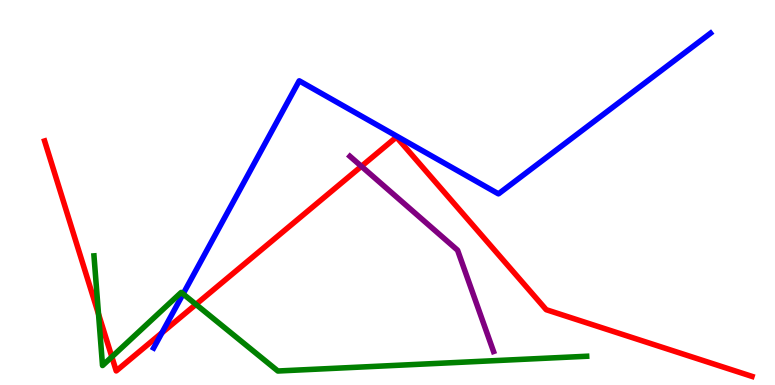[{'lines': ['blue', 'red'], 'intersections': [{'x': 2.09, 'y': 1.36}]}, {'lines': ['green', 'red'], 'intersections': [{'x': 1.27, 'y': 1.84}, {'x': 1.44, 'y': 0.731}, {'x': 2.53, 'y': 2.09}]}, {'lines': ['purple', 'red'], 'intersections': [{'x': 4.66, 'y': 5.68}]}, {'lines': ['blue', 'green'], 'intersections': [{'x': 2.36, 'y': 2.37}]}, {'lines': ['blue', 'purple'], 'intersections': []}, {'lines': ['green', 'purple'], 'intersections': []}]